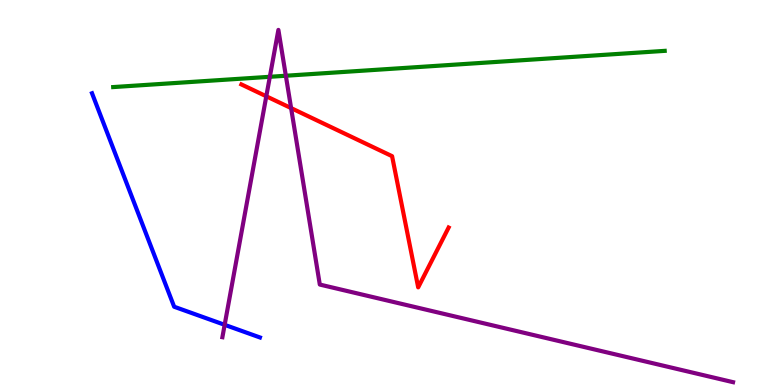[{'lines': ['blue', 'red'], 'intersections': []}, {'lines': ['green', 'red'], 'intersections': []}, {'lines': ['purple', 'red'], 'intersections': [{'x': 3.44, 'y': 7.5}, {'x': 3.76, 'y': 7.19}]}, {'lines': ['blue', 'green'], 'intersections': []}, {'lines': ['blue', 'purple'], 'intersections': [{'x': 2.9, 'y': 1.56}]}, {'lines': ['green', 'purple'], 'intersections': [{'x': 3.48, 'y': 8.01}, {'x': 3.69, 'y': 8.03}]}]